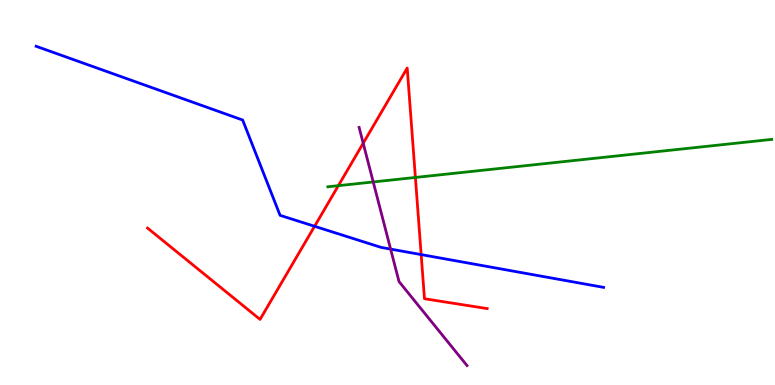[{'lines': ['blue', 'red'], 'intersections': [{'x': 4.06, 'y': 4.12}, {'x': 5.43, 'y': 3.39}]}, {'lines': ['green', 'red'], 'intersections': [{'x': 4.37, 'y': 5.18}, {'x': 5.36, 'y': 5.39}]}, {'lines': ['purple', 'red'], 'intersections': [{'x': 4.69, 'y': 6.28}]}, {'lines': ['blue', 'green'], 'intersections': []}, {'lines': ['blue', 'purple'], 'intersections': [{'x': 5.04, 'y': 3.53}]}, {'lines': ['green', 'purple'], 'intersections': [{'x': 4.82, 'y': 5.27}]}]